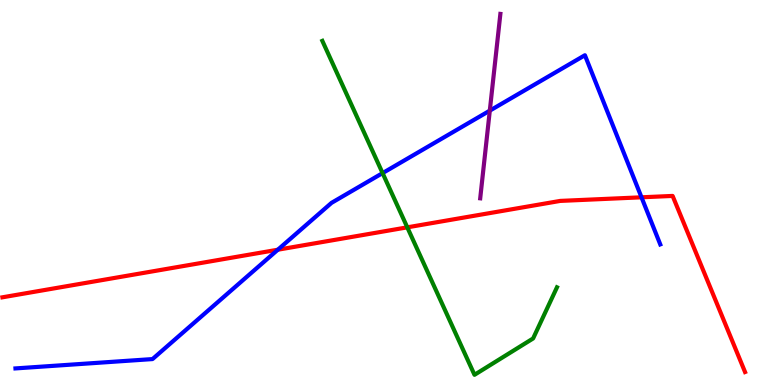[{'lines': ['blue', 'red'], 'intersections': [{'x': 3.59, 'y': 3.51}, {'x': 8.28, 'y': 4.88}]}, {'lines': ['green', 'red'], 'intersections': [{'x': 5.26, 'y': 4.09}]}, {'lines': ['purple', 'red'], 'intersections': []}, {'lines': ['blue', 'green'], 'intersections': [{'x': 4.94, 'y': 5.5}]}, {'lines': ['blue', 'purple'], 'intersections': [{'x': 6.32, 'y': 7.13}]}, {'lines': ['green', 'purple'], 'intersections': []}]